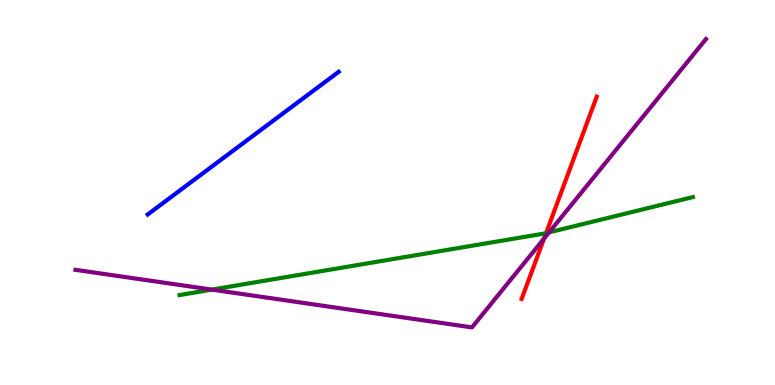[{'lines': ['blue', 'red'], 'intersections': []}, {'lines': ['green', 'red'], 'intersections': [{'x': 7.05, 'y': 3.95}]}, {'lines': ['purple', 'red'], 'intersections': [{'x': 7.02, 'y': 3.8}]}, {'lines': ['blue', 'green'], 'intersections': []}, {'lines': ['blue', 'purple'], 'intersections': []}, {'lines': ['green', 'purple'], 'intersections': [{'x': 2.73, 'y': 2.48}, {'x': 7.09, 'y': 3.96}]}]